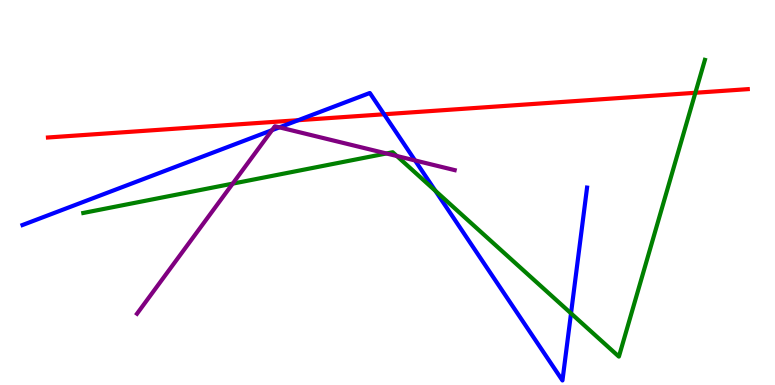[{'lines': ['blue', 'red'], 'intersections': [{'x': 3.85, 'y': 6.88}, {'x': 4.96, 'y': 7.03}]}, {'lines': ['green', 'red'], 'intersections': [{'x': 8.97, 'y': 7.59}]}, {'lines': ['purple', 'red'], 'intersections': []}, {'lines': ['blue', 'green'], 'intersections': [{'x': 5.62, 'y': 5.04}, {'x': 7.37, 'y': 1.86}]}, {'lines': ['blue', 'purple'], 'intersections': [{'x': 3.51, 'y': 6.62}, {'x': 3.61, 'y': 6.69}, {'x': 5.36, 'y': 5.83}]}, {'lines': ['green', 'purple'], 'intersections': [{'x': 3.0, 'y': 5.23}, {'x': 4.99, 'y': 6.01}, {'x': 5.12, 'y': 5.95}]}]